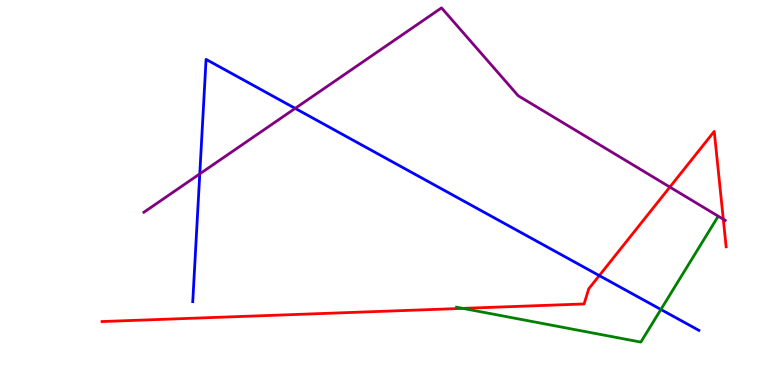[{'lines': ['blue', 'red'], 'intersections': [{'x': 7.73, 'y': 2.84}]}, {'lines': ['green', 'red'], 'intersections': [{'x': 5.97, 'y': 1.99}]}, {'lines': ['purple', 'red'], 'intersections': [{'x': 8.64, 'y': 5.14}, {'x': 9.33, 'y': 4.31}]}, {'lines': ['blue', 'green'], 'intersections': [{'x': 8.53, 'y': 1.96}]}, {'lines': ['blue', 'purple'], 'intersections': [{'x': 2.58, 'y': 5.48}, {'x': 3.81, 'y': 7.19}]}, {'lines': ['green', 'purple'], 'intersections': []}]